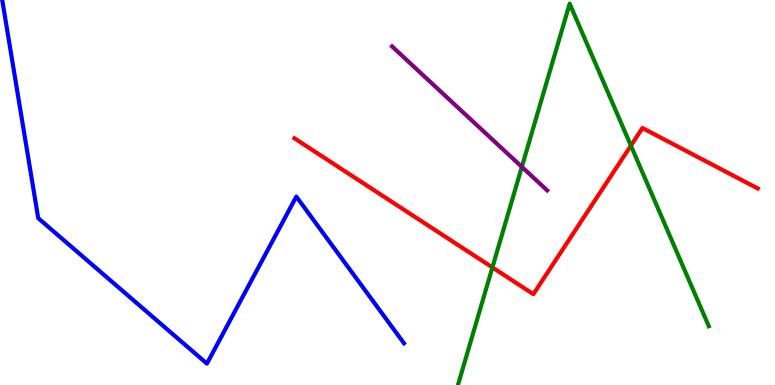[{'lines': ['blue', 'red'], 'intersections': []}, {'lines': ['green', 'red'], 'intersections': [{'x': 6.35, 'y': 3.05}, {'x': 8.14, 'y': 6.22}]}, {'lines': ['purple', 'red'], 'intersections': []}, {'lines': ['blue', 'green'], 'intersections': []}, {'lines': ['blue', 'purple'], 'intersections': []}, {'lines': ['green', 'purple'], 'intersections': [{'x': 6.73, 'y': 5.67}]}]